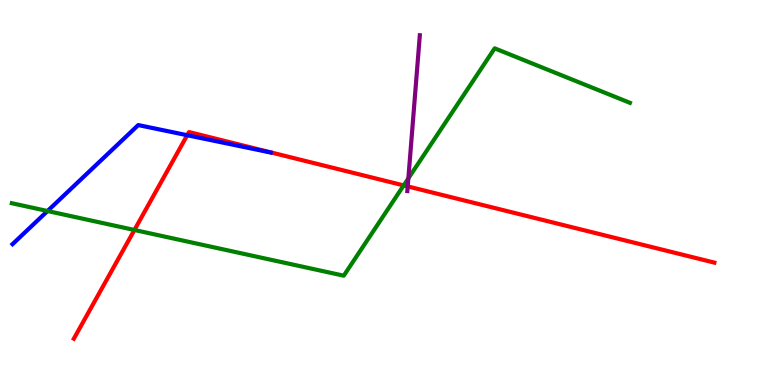[{'lines': ['blue', 'red'], 'intersections': [{'x': 2.42, 'y': 6.49}]}, {'lines': ['green', 'red'], 'intersections': [{'x': 1.73, 'y': 4.03}, {'x': 5.21, 'y': 5.18}]}, {'lines': ['purple', 'red'], 'intersections': [{'x': 5.26, 'y': 5.16}]}, {'lines': ['blue', 'green'], 'intersections': [{'x': 0.613, 'y': 4.52}]}, {'lines': ['blue', 'purple'], 'intersections': []}, {'lines': ['green', 'purple'], 'intersections': [{'x': 5.27, 'y': 5.37}]}]